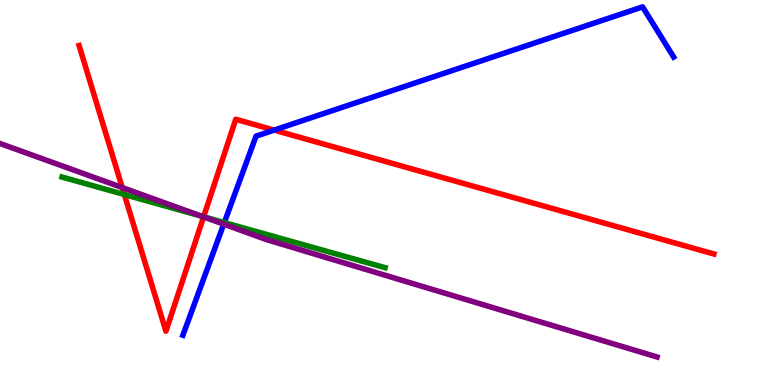[{'lines': ['blue', 'red'], 'intersections': [{'x': 3.54, 'y': 6.62}]}, {'lines': ['green', 'red'], 'intersections': [{'x': 1.6, 'y': 4.95}, {'x': 2.63, 'y': 4.37}]}, {'lines': ['purple', 'red'], 'intersections': [{'x': 1.58, 'y': 5.13}, {'x': 2.63, 'y': 4.37}]}, {'lines': ['blue', 'green'], 'intersections': [{'x': 2.89, 'y': 4.22}]}, {'lines': ['blue', 'purple'], 'intersections': [{'x': 2.89, 'y': 4.18}]}, {'lines': ['green', 'purple'], 'intersections': [{'x': 2.6, 'y': 4.38}]}]